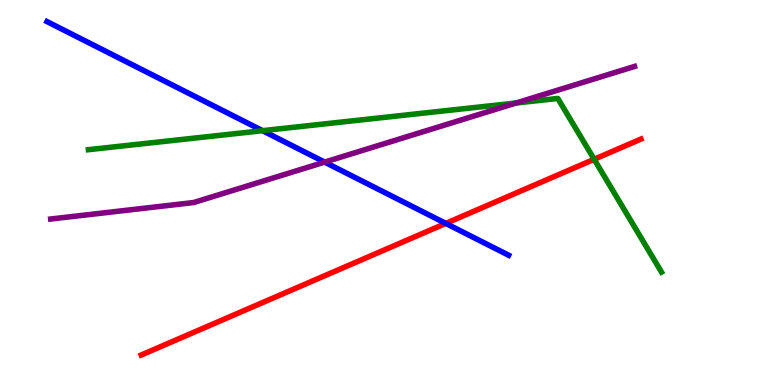[{'lines': ['blue', 'red'], 'intersections': [{'x': 5.75, 'y': 4.2}]}, {'lines': ['green', 'red'], 'intersections': [{'x': 7.67, 'y': 5.86}]}, {'lines': ['purple', 'red'], 'intersections': []}, {'lines': ['blue', 'green'], 'intersections': [{'x': 3.39, 'y': 6.61}]}, {'lines': ['blue', 'purple'], 'intersections': [{'x': 4.19, 'y': 5.79}]}, {'lines': ['green', 'purple'], 'intersections': [{'x': 6.66, 'y': 7.32}]}]